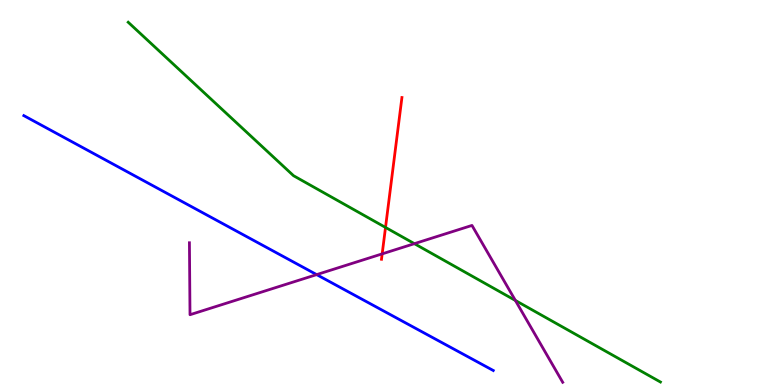[{'lines': ['blue', 'red'], 'intersections': []}, {'lines': ['green', 'red'], 'intersections': [{'x': 4.97, 'y': 4.09}]}, {'lines': ['purple', 'red'], 'intersections': [{'x': 4.93, 'y': 3.41}]}, {'lines': ['blue', 'green'], 'intersections': []}, {'lines': ['blue', 'purple'], 'intersections': [{'x': 4.09, 'y': 2.87}]}, {'lines': ['green', 'purple'], 'intersections': [{'x': 5.35, 'y': 3.67}, {'x': 6.65, 'y': 2.2}]}]